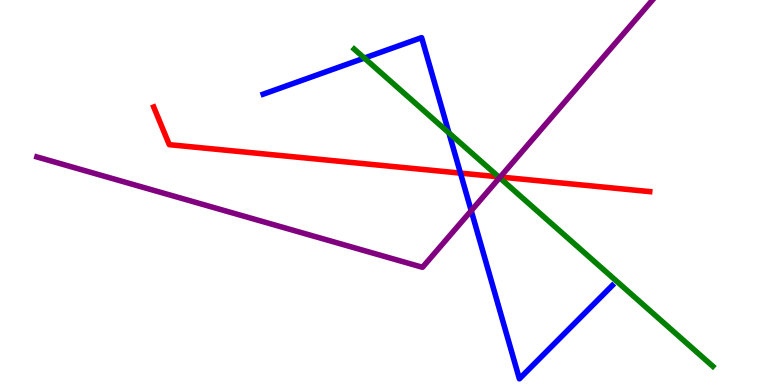[{'lines': ['blue', 'red'], 'intersections': [{'x': 5.94, 'y': 5.5}]}, {'lines': ['green', 'red'], 'intersections': [{'x': 6.43, 'y': 5.41}]}, {'lines': ['purple', 'red'], 'intersections': [{'x': 6.45, 'y': 5.4}]}, {'lines': ['blue', 'green'], 'intersections': [{'x': 4.7, 'y': 8.49}, {'x': 5.79, 'y': 6.55}]}, {'lines': ['blue', 'purple'], 'intersections': [{'x': 6.08, 'y': 4.53}]}, {'lines': ['green', 'purple'], 'intersections': [{'x': 6.45, 'y': 5.38}]}]